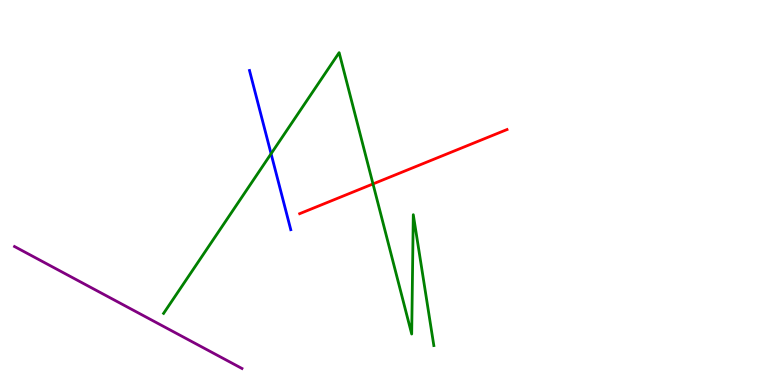[{'lines': ['blue', 'red'], 'intersections': []}, {'lines': ['green', 'red'], 'intersections': [{'x': 4.81, 'y': 5.22}]}, {'lines': ['purple', 'red'], 'intersections': []}, {'lines': ['blue', 'green'], 'intersections': [{'x': 3.5, 'y': 6.01}]}, {'lines': ['blue', 'purple'], 'intersections': []}, {'lines': ['green', 'purple'], 'intersections': []}]